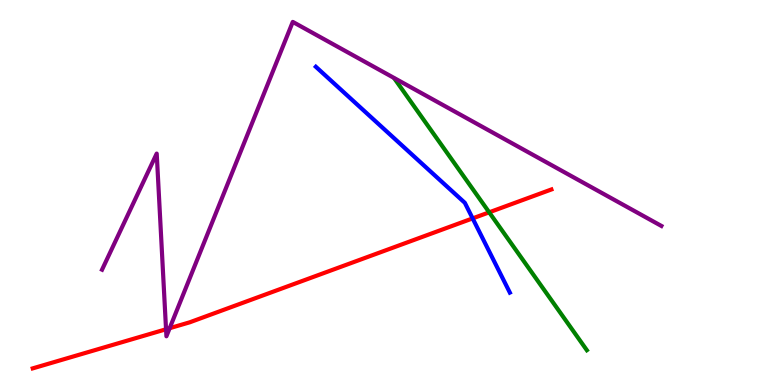[{'lines': ['blue', 'red'], 'intersections': [{'x': 6.1, 'y': 4.33}]}, {'lines': ['green', 'red'], 'intersections': [{'x': 6.31, 'y': 4.49}]}, {'lines': ['purple', 'red'], 'intersections': [{'x': 2.14, 'y': 1.45}, {'x': 2.19, 'y': 1.48}]}, {'lines': ['blue', 'green'], 'intersections': []}, {'lines': ['blue', 'purple'], 'intersections': []}, {'lines': ['green', 'purple'], 'intersections': []}]